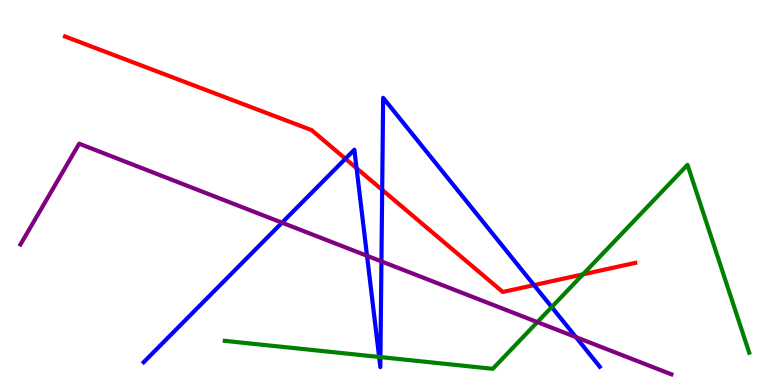[{'lines': ['blue', 'red'], 'intersections': [{'x': 4.46, 'y': 5.88}, {'x': 4.6, 'y': 5.63}, {'x': 4.93, 'y': 5.07}, {'x': 6.89, 'y': 2.59}]}, {'lines': ['green', 'red'], 'intersections': [{'x': 7.52, 'y': 2.87}]}, {'lines': ['purple', 'red'], 'intersections': []}, {'lines': ['blue', 'green'], 'intersections': [{'x': 4.89, 'y': 0.729}, {'x': 4.91, 'y': 0.725}, {'x': 7.12, 'y': 2.02}]}, {'lines': ['blue', 'purple'], 'intersections': [{'x': 3.64, 'y': 4.22}, {'x': 4.74, 'y': 3.36}, {'x': 4.92, 'y': 3.21}, {'x': 7.43, 'y': 1.24}]}, {'lines': ['green', 'purple'], 'intersections': [{'x': 6.93, 'y': 1.63}]}]